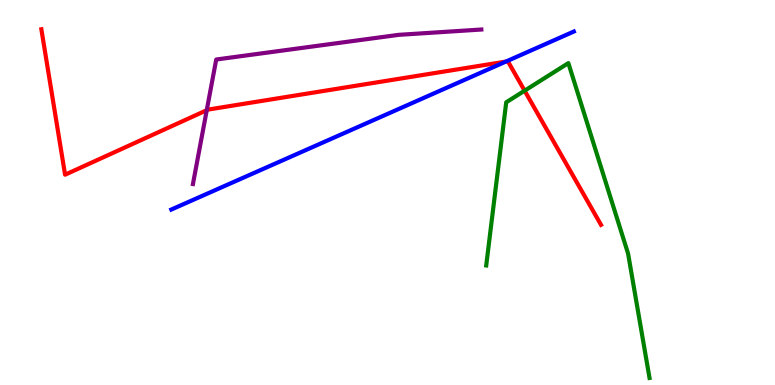[{'lines': ['blue', 'red'], 'intersections': [{'x': 6.53, 'y': 8.4}]}, {'lines': ['green', 'red'], 'intersections': [{'x': 6.77, 'y': 7.64}]}, {'lines': ['purple', 'red'], 'intersections': [{'x': 2.67, 'y': 7.14}]}, {'lines': ['blue', 'green'], 'intersections': []}, {'lines': ['blue', 'purple'], 'intersections': []}, {'lines': ['green', 'purple'], 'intersections': []}]